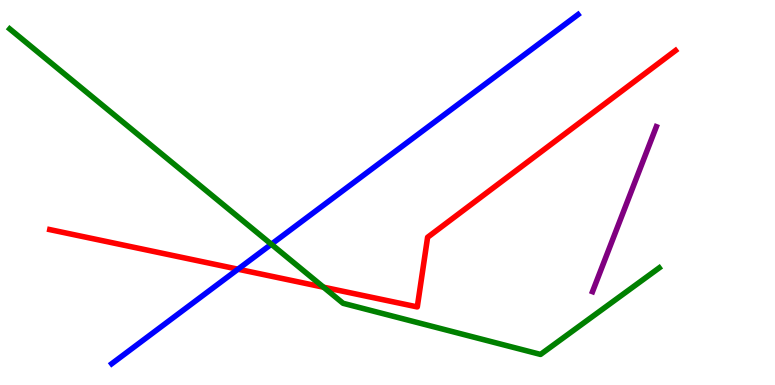[{'lines': ['blue', 'red'], 'intersections': [{'x': 3.07, 'y': 3.01}]}, {'lines': ['green', 'red'], 'intersections': [{'x': 4.17, 'y': 2.54}]}, {'lines': ['purple', 'red'], 'intersections': []}, {'lines': ['blue', 'green'], 'intersections': [{'x': 3.5, 'y': 3.66}]}, {'lines': ['blue', 'purple'], 'intersections': []}, {'lines': ['green', 'purple'], 'intersections': []}]